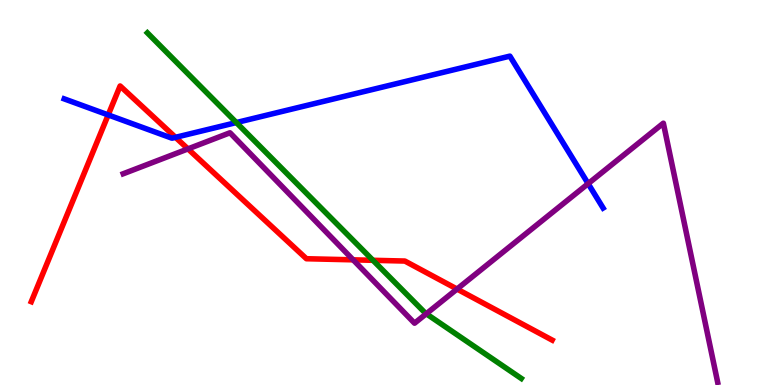[{'lines': ['blue', 'red'], 'intersections': [{'x': 1.4, 'y': 7.02}, {'x': 2.26, 'y': 6.43}]}, {'lines': ['green', 'red'], 'intersections': [{'x': 4.81, 'y': 3.24}]}, {'lines': ['purple', 'red'], 'intersections': [{'x': 2.43, 'y': 6.13}, {'x': 4.56, 'y': 3.25}, {'x': 5.9, 'y': 2.49}]}, {'lines': ['blue', 'green'], 'intersections': [{'x': 3.05, 'y': 6.82}]}, {'lines': ['blue', 'purple'], 'intersections': [{'x': 7.59, 'y': 5.23}]}, {'lines': ['green', 'purple'], 'intersections': [{'x': 5.5, 'y': 1.85}]}]